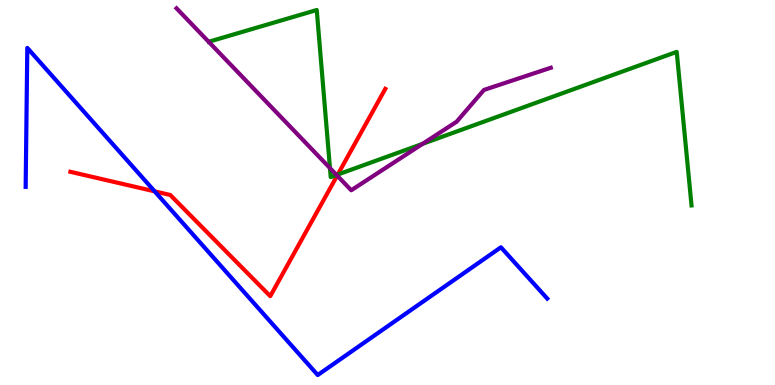[{'lines': ['blue', 'red'], 'intersections': [{'x': 2.0, 'y': 5.03}]}, {'lines': ['green', 'red'], 'intersections': [{'x': 4.36, 'y': 5.47}]}, {'lines': ['purple', 'red'], 'intersections': [{'x': 4.35, 'y': 5.44}]}, {'lines': ['blue', 'green'], 'intersections': []}, {'lines': ['blue', 'purple'], 'intersections': []}, {'lines': ['green', 'purple'], 'intersections': [{'x': 4.26, 'y': 5.63}, {'x': 4.34, 'y': 5.46}, {'x': 5.45, 'y': 6.26}]}]